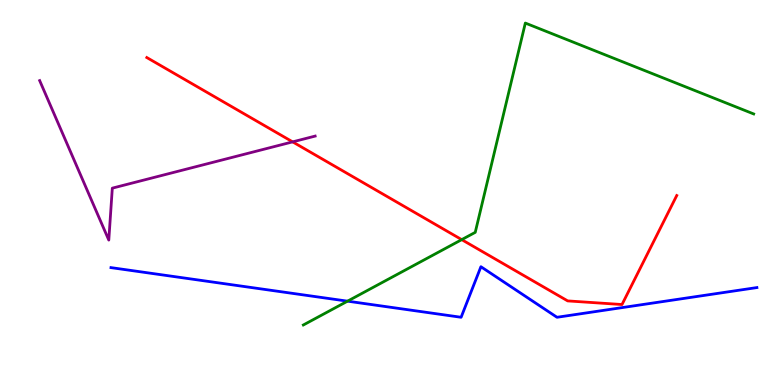[{'lines': ['blue', 'red'], 'intersections': []}, {'lines': ['green', 'red'], 'intersections': [{'x': 5.96, 'y': 3.78}]}, {'lines': ['purple', 'red'], 'intersections': [{'x': 3.78, 'y': 6.32}]}, {'lines': ['blue', 'green'], 'intersections': [{'x': 4.48, 'y': 2.18}]}, {'lines': ['blue', 'purple'], 'intersections': []}, {'lines': ['green', 'purple'], 'intersections': []}]